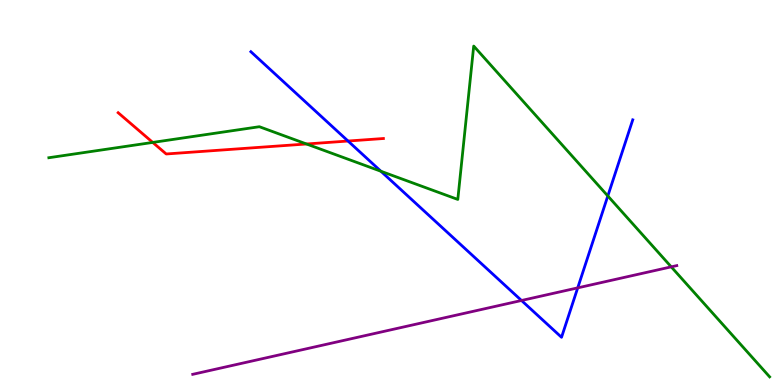[{'lines': ['blue', 'red'], 'intersections': [{'x': 4.49, 'y': 6.34}]}, {'lines': ['green', 'red'], 'intersections': [{'x': 1.97, 'y': 6.3}, {'x': 3.95, 'y': 6.26}]}, {'lines': ['purple', 'red'], 'intersections': []}, {'lines': ['blue', 'green'], 'intersections': [{'x': 4.92, 'y': 5.55}, {'x': 7.84, 'y': 4.91}]}, {'lines': ['blue', 'purple'], 'intersections': [{'x': 6.73, 'y': 2.2}, {'x': 7.45, 'y': 2.52}]}, {'lines': ['green', 'purple'], 'intersections': [{'x': 8.66, 'y': 3.07}]}]